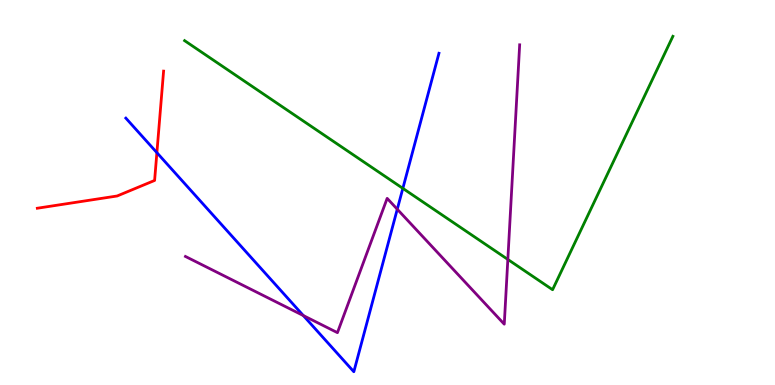[{'lines': ['blue', 'red'], 'intersections': [{'x': 2.02, 'y': 6.03}]}, {'lines': ['green', 'red'], 'intersections': []}, {'lines': ['purple', 'red'], 'intersections': []}, {'lines': ['blue', 'green'], 'intersections': [{'x': 5.2, 'y': 5.11}]}, {'lines': ['blue', 'purple'], 'intersections': [{'x': 3.91, 'y': 1.8}, {'x': 5.13, 'y': 4.57}]}, {'lines': ['green', 'purple'], 'intersections': [{'x': 6.55, 'y': 3.26}]}]